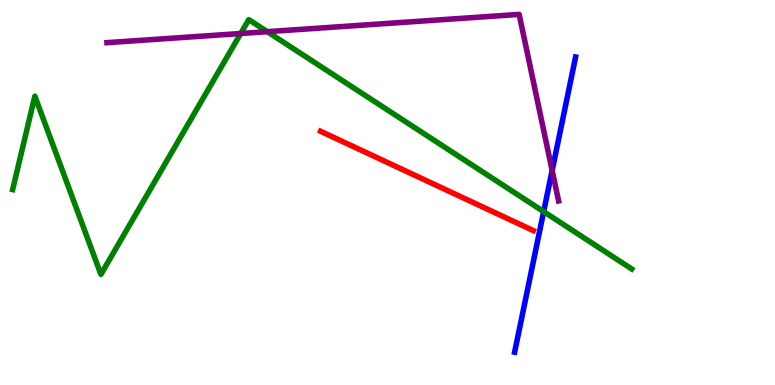[{'lines': ['blue', 'red'], 'intersections': []}, {'lines': ['green', 'red'], 'intersections': []}, {'lines': ['purple', 'red'], 'intersections': []}, {'lines': ['blue', 'green'], 'intersections': [{'x': 7.01, 'y': 4.5}]}, {'lines': ['blue', 'purple'], 'intersections': [{'x': 7.12, 'y': 5.57}]}, {'lines': ['green', 'purple'], 'intersections': [{'x': 3.11, 'y': 9.13}, {'x': 3.45, 'y': 9.18}]}]